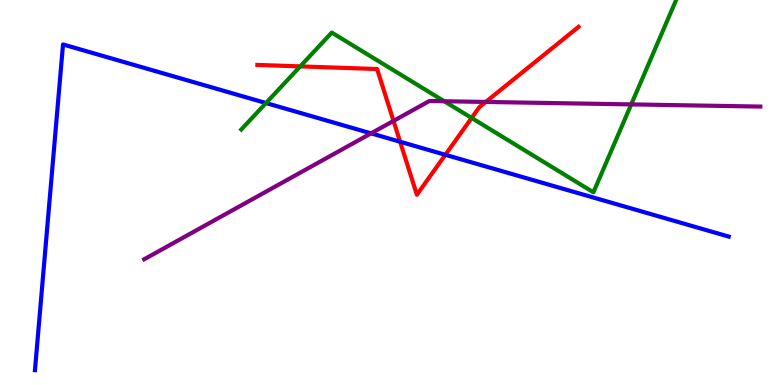[{'lines': ['blue', 'red'], 'intersections': [{'x': 5.16, 'y': 6.32}, {'x': 5.75, 'y': 5.98}]}, {'lines': ['green', 'red'], 'intersections': [{'x': 3.87, 'y': 8.28}, {'x': 6.09, 'y': 6.94}]}, {'lines': ['purple', 'red'], 'intersections': [{'x': 5.08, 'y': 6.86}, {'x': 6.27, 'y': 7.35}]}, {'lines': ['blue', 'green'], 'intersections': [{'x': 3.43, 'y': 7.32}]}, {'lines': ['blue', 'purple'], 'intersections': [{'x': 4.79, 'y': 6.54}]}, {'lines': ['green', 'purple'], 'intersections': [{'x': 5.73, 'y': 7.37}, {'x': 8.14, 'y': 7.29}]}]